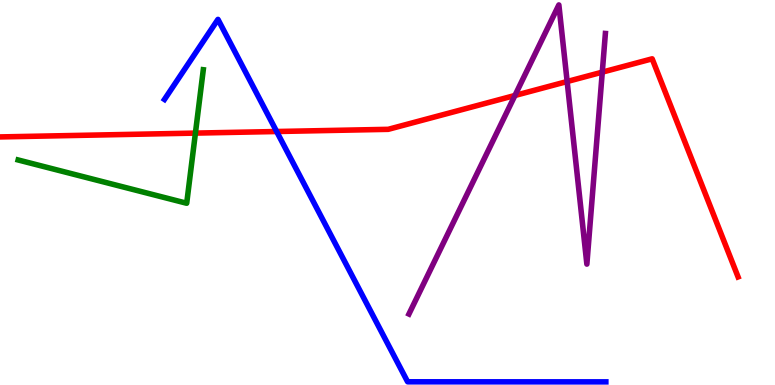[{'lines': ['blue', 'red'], 'intersections': [{'x': 3.57, 'y': 6.58}]}, {'lines': ['green', 'red'], 'intersections': [{'x': 2.52, 'y': 6.54}]}, {'lines': ['purple', 'red'], 'intersections': [{'x': 6.64, 'y': 7.52}, {'x': 7.32, 'y': 7.88}, {'x': 7.77, 'y': 8.13}]}, {'lines': ['blue', 'green'], 'intersections': []}, {'lines': ['blue', 'purple'], 'intersections': []}, {'lines': ['green', 'purple'], 'intersections': []}]